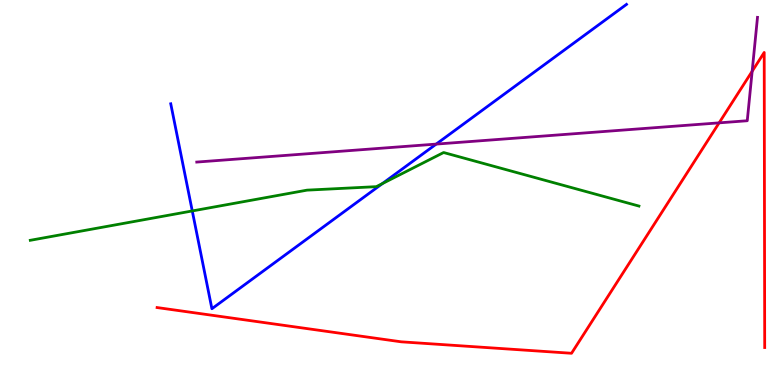[{'lines': ['blue', 'red'], 'intersections': []}, {'lines': ['green', 'red'], 'intersections': []}, {'lines': ['purple', 'red'], 'intersections': [{'x': 9.28, 'y': 6.81}, {'x': 9.71, 'y': 8.15}]}, {'lines': ['blue', 'green'], 'intersections': [{'x': 2.48, 'y': 4.52}, {'x': 4.93, 'y': 5.23}]}, {'lines': ['blue', 'purple'], 'intersections': [{'x': 5.63, 'y': 6.26}]}, {'lines': ['green', 'purple'], 'intersections': []}]